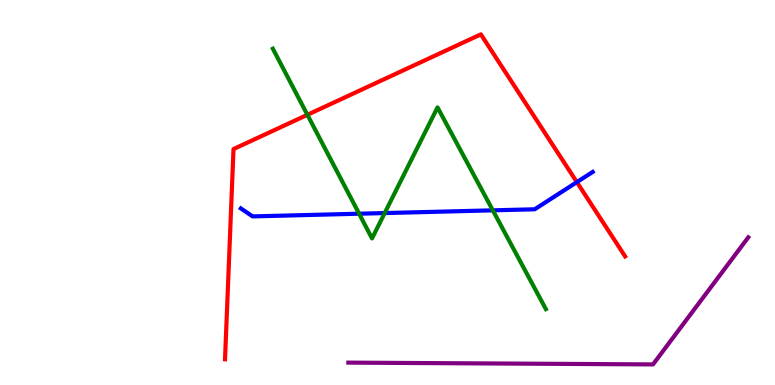[{'lines': ['blue', 'red'], 'intersections': [{'x': 7.44, 'y': 5.27}]}, {'lines': ['green', 'red'], 'intersections': [{'x': 3.97, 'y': 7.02}]}, {'lines': ['purple', 'red'], 'intersections': []}, {'lines': ['blue', 'green'], 'intersections': [{'x': 4.63, 'y': 4.45}, {'x': 4.96, 'y': 4.47}, {'x': 6.36, 'y': 4.54}]}, {'lines': ['blue', 'purple'], 'intersections': []}, {'lines': ['green', 'purple'], 'intersections': []}]